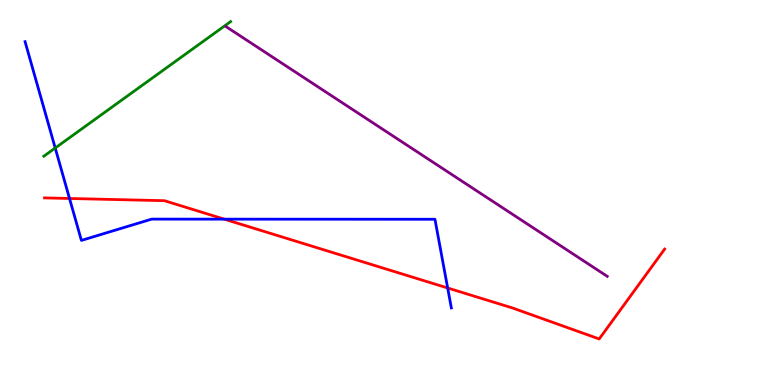[{'lines': ['blue', 'red'], 'intersections': [{'x': 0.897, 'y': 4.84}, {'x': 2.89, 'y': 4.31}, {'x': 5.78, 'y': 2.52}]}, {'lines': ['green', 'red'], 'intersections': []}, {'lines': ['purple', 'red'], 'intersections': []}, {'lines': ['blue', 'green'], 'intersections': [{'x': 0.712, 'y': 6.16}]}, {'lines': ['blue', 'purple'], 'intersections': []}, {'lines': ['green', 'purple'], 'intersections': []}]